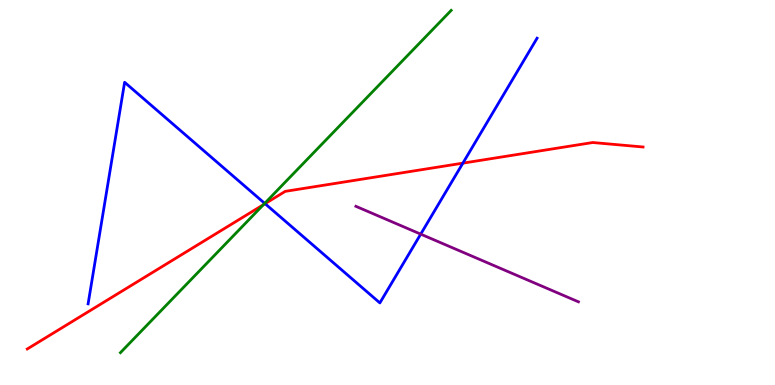[{'lines': ['blue', 'red'], 'intersections': [{'x': 3.42, 'y': 4.71}, {'x': 5.97, 'y': 5.76}]}, {'lines': ['green', 'red'], 'intersections': [{'x': 3.4, 'y': 4.68}]}, {'lines': ['purple', 'red'], 'intersections': []}, {'lines': ['blue', 'green'], 'intersections': [{'x': 3.42, 'y': 4.72}]}, {'lines': ['blue', 'purple'], 'intersections': [{'x': 5.43, 'y': 3.92}]}, {'lines': ['green', 'purple'], 'intersections': []}]